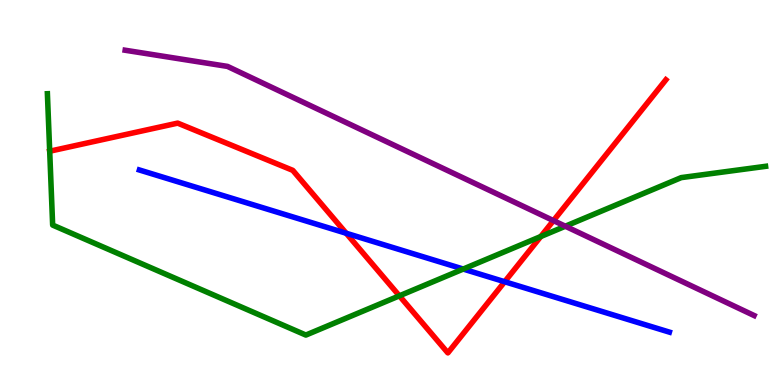[{'lines': ['blue', 'red'], 'intersections': [{'x': 4.47, 'y': 3.94}, {'x': 6.51, 'y': 2.68}]}, {'lines': ['green', 'red'], 'intersections': [{'x': 0.641, 'y': 6.07}, {'x': 5.15, 'y': 2.32}, {'x': 6.98, 'y': 3.86}]}, {'lines': ['purple', 'red'], 'intersections': [{'x': 7.14, 'y': 4.27}]}, {'lines': ['blue', 'green'], 'intersections': [{'x': 5.98, 'y': 3.01}]}, {'lines': ['blue', 'purple'], 'intersections': []}, {'lines': ['green', 'purple'], 'intersections': [{'x': 7.29, 'y': 4.12}]}]